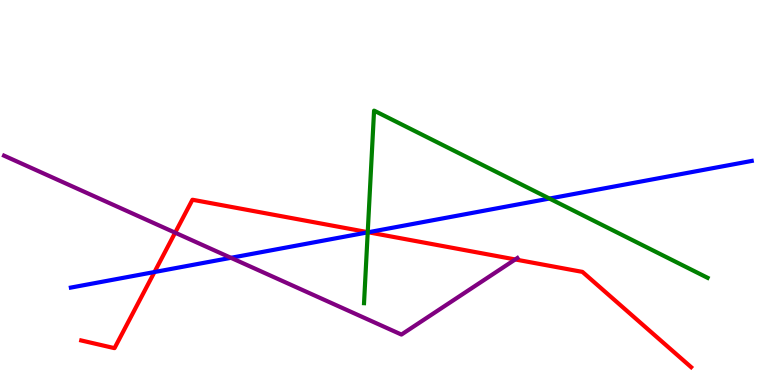[{'lines': ['blue', 'red'], 'intersections': [{'x': 1.99, 'y': 2.93}, {'x': 4.75, 'y': 3.97}]}, {'lines': ['green', 'red'], 'intersections': [{'x': 4.74, 'y': 3.97}]}, {'lines': ['purple', 'red'], 'intersections': [{'x': 2.26, 'y': 3.96}, {'x': 6.65, 'y': 3.26}]}, {'lines': ['blue', 'green'], 'intersections': [{'x': 4.74, 'y': 3.96}, {'x': 7.09, 'y': 4.84}]}, {'lines': ['blue', 'purple'], 'intersections': [{'x': 2.98, 'y': 3.3}]}, {'lines': ['green', 'purple'], 'intersections': []}]